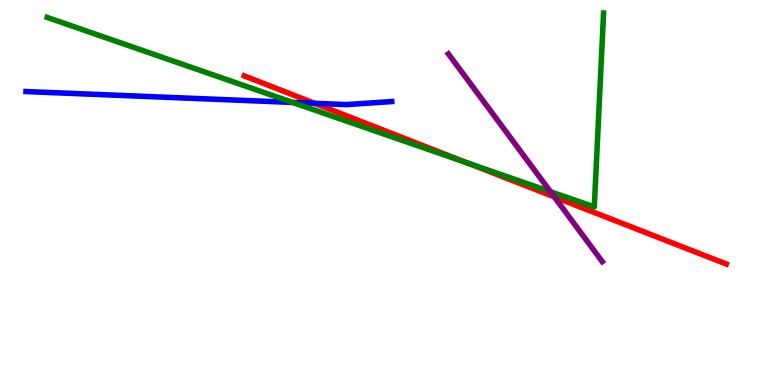[{'lines': ['blue', 'red'], 'intersections': [{'x': 4.06, 'y': 7.32}]}, {'lines': ['green', 'red'], 'intersections': [{'x': 6.03, 'y': 5.77}]}, {'lines': ['purple', 'red'], 'intersections': [{'x': 7.15, 'y': 4.89}]}, {'lines': ['blue', 'green'], 'intersections': [{'x': 3.78, 'y': 7.34}]}, {'lines': ['blue', 'purple'], 'intersections': []}, {'lines': ['green', 'purple'], 'intersections': [{'x': 7.1, 'y': 5.02}]}]